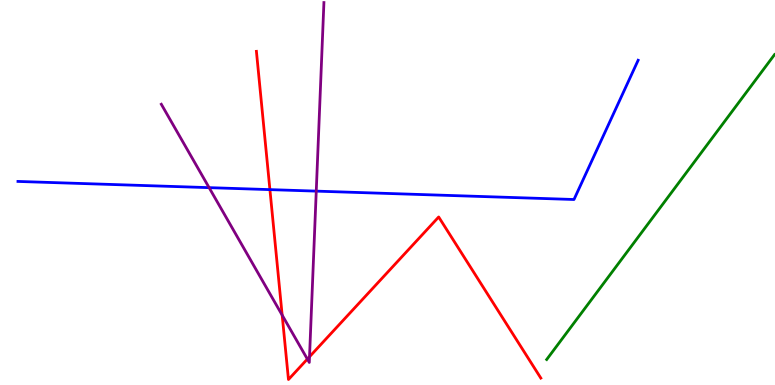[{'lines': ['blue', 'red'], 'intersections': [{'x': 3.48, 'y': 5.07}]}, {'lines': ['green', 'red'], 'intersections': []}, {'lines': ['purple', 'red'], 'intersections': [{'x': 3.64, 'y': 1.82}, {'x': 3.97, 'y': 0.673}, {'x': 3.99, 'y': 0.734}]}, {'lines': ['blue', 'green'], 'intersections': []}, {'lines': ['blue', 'purple'], 'intersections': [{'x': 2.7, 'y': 5.13}, {'x': 4.08, 'y': 5.04}]}, {'lines': ['green', 'purple'], 'intersections': []}]